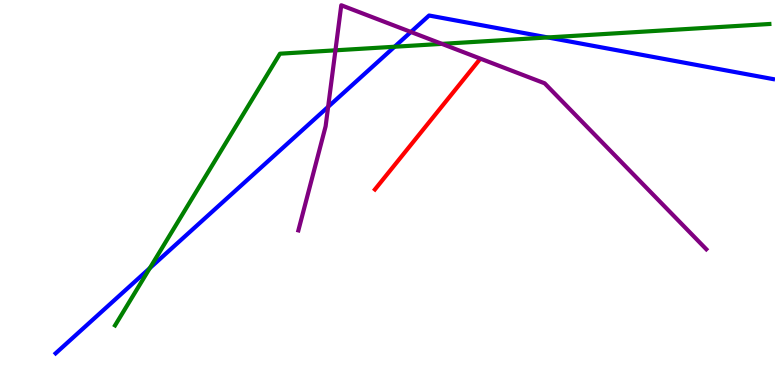[{'lines': ['blue', 'red'], 'intersections': []}, {'lines': ['green', 'red'], 'intersections': []}, {'lines': ['purple', 'red'], 'intersections': []}, {'lines': ['blue', 'green'], 'intersections': [{'x': 1.93, 'y': 3.04}, {'x': 5.09, 'y': 8.79}, {'x': 7.07, 'y': 9.03}]}, {'lines': ['blue', 'purple'], 'intersections': [{'x': 4.23, 'y': 7.23}, {'x': 5.3, 'y': 9.17}]}, {'lines': ['green', 'purple'], 'intersections': [{'x': 4.33, 'y': 8.69}, {'x': 5.7, 'y': 8.86}]}]